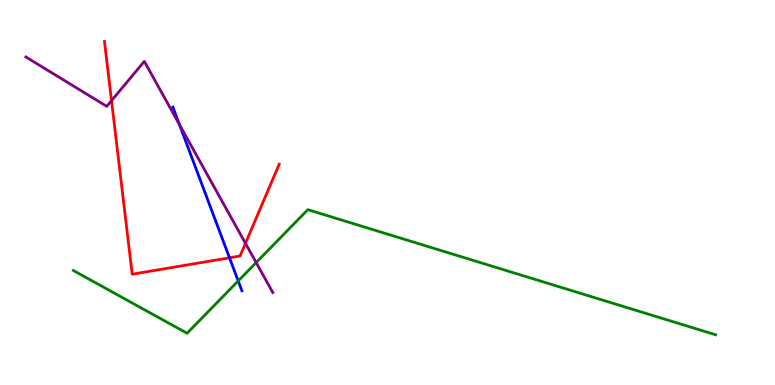[{'lines': ['blue', 'red'], 'intersections': [{'x': 2.96, 'y': 3.3}]}, {'lines': ['green', 'red'], 'intersections': []}, {'lines': ['purple', 'red'], 'intersections': [{'x': 1.44, 'y': 7.39}, {'x': 3.17, 'y': 3.68}]}, {'lines': ['blue', 'green'], 'intersections': [{'x': 3.07, 'y': 2.7}]}, {'lines': ['blue', 'purple'], 'intersections': [{'x': 2.31, 'y': 6.77}]}, {'lines': ['green', 'purple'], 'intersections': [{'x': 3.31, 'y': 3.18}]}]